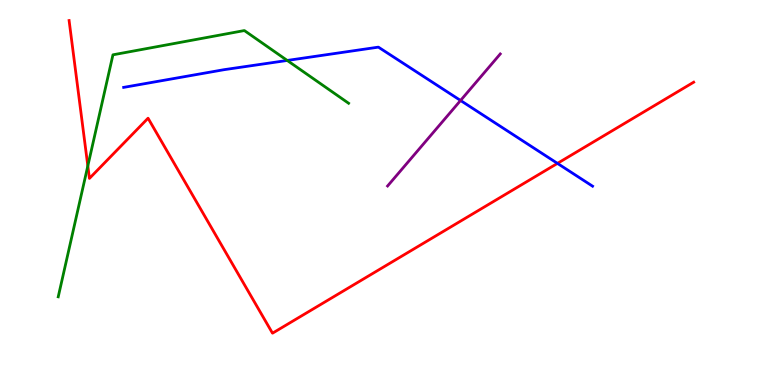[{'lines': ['blue', 'red'], 'intersections': [{'x': 7.19, 'y': 5.76}]}, {'lines': ['green', 'red'], 'intersections': [{'x': 1.13, 'y': 5.69}]}, {'lines': ['purple', 'red'], 'intersections': []}, {'lines': ['blue', 'green'], 'intersections': [{'x': 3.71, 'y': 8.43}]}, {'lines': ['blue', 'purple'], 'intersections': [{'x': 5.94, 'y': 7.39}]}, {'lines': ['green', 'purple'], 'intersections': []}]